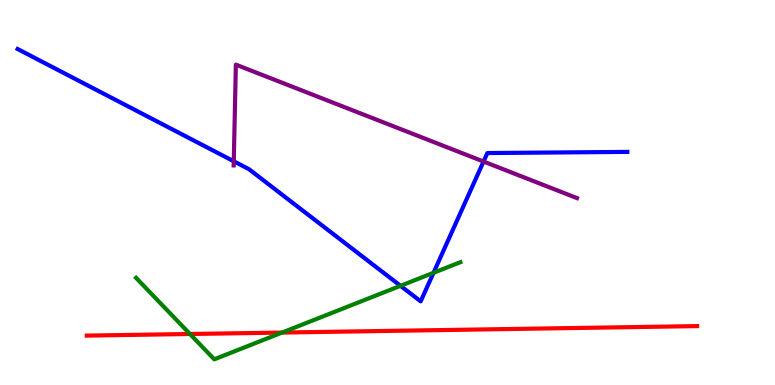[{'lines': ['blue', 'red'], 'intersections': []}, {'lines': ['green', 'red'], 'intersections': [{'x': 2.45, 'y': 1.32}, {'x': 3.64, 'y': 1.36}]}, {'lines': ['purple', 'red'], 'intersections': []}, {'lines': ['blue', 'green'], 'intersections': [{'x': 5.17, 'y': 2.58}, {'x': 5.59, 'y': 2.91}]}, {'lines': ['blue', 'purple'], 'intersections': [{'x': 3.02, 'y': 5.81}, {'x': 6.24, 'y': 5.8}]}, {'lines': ['green', 'purple'], 'intersections': []}]